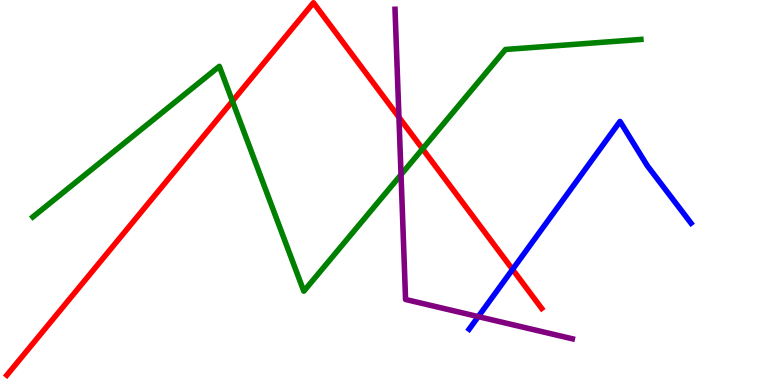[{'lines': ['blue', 'red'], 'intersections': [{'x': 6.61, 'y': 3.0}]}, {'lines': ['green', 'red'], 'intersections': [{'x': 3.0, 'y': 7.37}, {'x': 5.45, 'y': 6.13}]}, {'lines': ['purple', 'red'], 'intersections': [{'x': 5.15, 'y': 6.95}]}, {'lines': ['blue', 'green'], 'intersections': []}, {'lines': ['blue', 'purple'], 'intersections': [{'x': 6.17, 'y': 1.78}]}, {'lines': ['green', 'purple'], 'intersections': [{'x': 5.17, 'y': 5.46}]}]